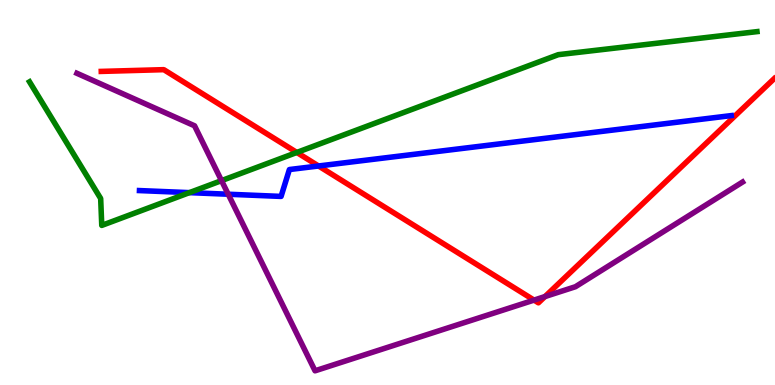[{'lines': ['blue', 'red'], 'intersections': [{'x': 4.11, 'y': 5.69}]}, {'lines': ['green', 'red'], 'intersections': [{'x': 3.83, 'y': 6.04}]}, {'lines': ['purple', 'red'], 'intersections': [{'x': 6.89, 'y': 2.21}, {'x': 7.03, 'y': 2.3}]}, {'lines': ['blue', 'green'], 'intersections': [{'x': 2.44, 'y': 5.0}]}, {'lines': ['blue', 'purple'], 'intersections': [{'x': 2.94, 'y': 4.95}]}, {'lines': ['green', 'purple'], 'intersections': [{'x': 2.86, 'y': 5.31}]}]